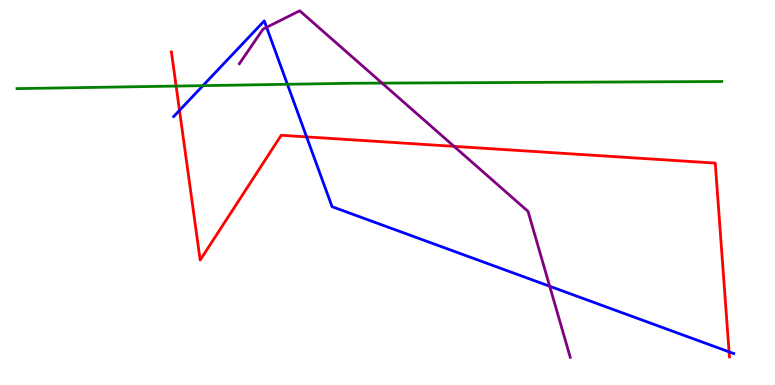[{'lines': ['blue', 'red'], 'intersections': [{'x': 2.32, 'y': 7.13}, {'x': 3.96, 'y': 6.44}, {'x': 9.41, 'y': 0.861}]}, {'lines': ['green', 'red'], 'intersections': [{'x': 2.27, 'y': 7.76}]}, {'lines': ['purple', 'red'], 'intersections': [{'x': 5.86, 'y': 6.2}]}, {'lines': ['blue', 'green'], 'intersections': [{'x': 2.62, 'y': 7.78}, {'x': 3.71, 'y': 7.81}]}, {'lines': ['blue', 'purple'], 'intersections': [{'x': 3.44, 'y': 9.29}, {'x': 7.09, 'y': 2.56}]}, {'lines': ['green', 'purple'], 'intersections': [{'x': 4.93, 'y': 7.84}]}]